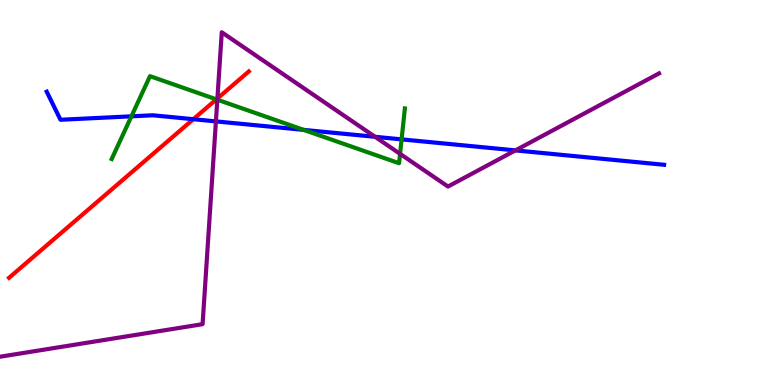[{'lines': ['blue', 'red'], 'intersections': [{'x': 2.49, 'y': 6.9}]}, {'lines': ['green', 'red'], 'intersections': [{'x': 2.79, 'y': 7.42}]}, {'lines': ['purple', 'red'], 'intersections': [{'x': 2.81, 'y': 7.44}]}, {'lines': ['blue', 'green'], 'intersections': [{'x': 1.7, 'y': 6.98}, {'x': 3.92, 'y': 6.63}, {'x': 5.18, 'y': 6.38}]}, {'lines': ['blue', 'purple'], 'intersections': [{'x': 2.79, 'y': 6.85}, {'x': 4.84, 'y': 6.45}, {'x': 6.65, 'y': 6.09}]}, {'lines': ['green', 'purple'], 'intersections': [{'x': 2.8, 'y': 7.41}, {'x': 5.16, 'y': 6.0}]}]